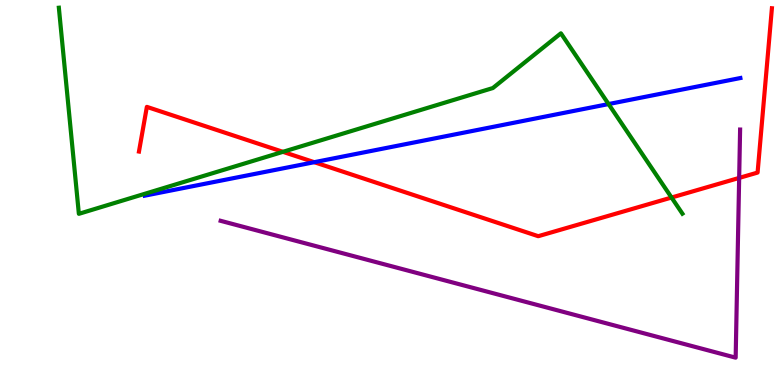[{'lines': ['blue', 'red'], 'intersections': [{'x': 4.05, 'y': 5.79}]}, {'lines': ['green', 'red'], 'intersections': [{'x': 3.65, 'y': 6.06}, {'x': 8.67, 'y': 4.87}]}, {'lines': ['purple', 'red'], 'intersections': [{'x': 9.54, 'y': 5.38}]}, {'lines': ['blue', 'green'], 'intersections': [{'x': 7.85, 'y': 7.3}]}, {'lines': ['blue', 'purple'], 'intersections': []}, {'lines': ['green', 'purple'], 'intersections': []}]